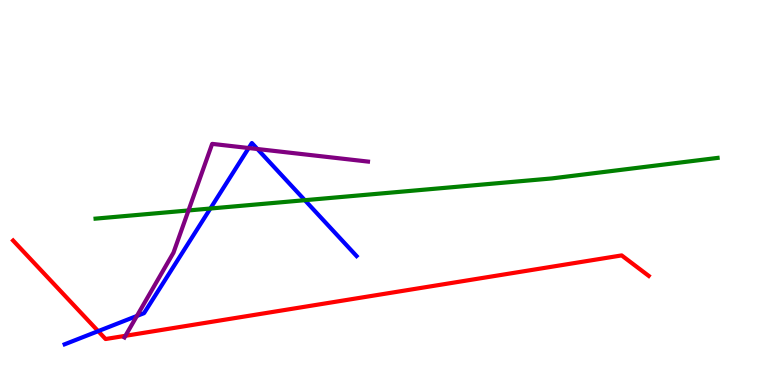[{'lines': ['blue', 'red'], 'intersections': [{'x': 1.27, 'y': 1.4}]}, {'lines': ['green', 'red'], 'intersections': []}, {'lines': ['purple', 'red'], 'intersections': [{'x': 1.62, 'y': 1.28}]}, {'lines': ['blue', 'green'], 'intersections': [{'x': 2.71, 'y': 4.58}, {'x': 3.93, 'y': 4.8}]}, {'lines': ['blue', 'purple'], 'intersections': [{'x': 1.77, 'y': 1.79}, {'x': 3.21, 'y': 6.16}, {'x': 3.32, 'y': 6.13}]}, {'lines': ['green', 'purple'], 'intersections': [{'x': 2.43, 'y': 4.53}]}]